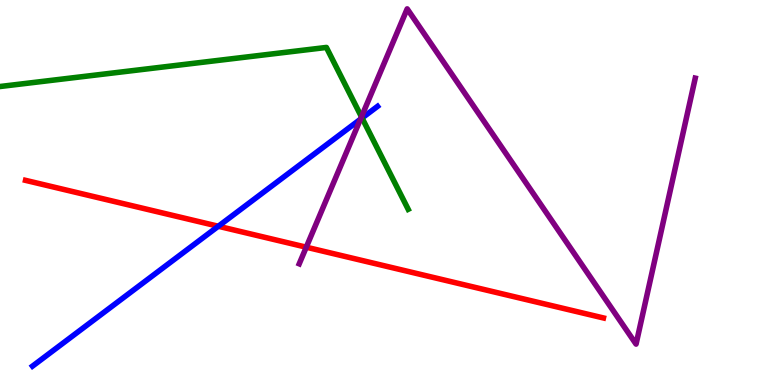[{'lines': ['blue', 'red'], 'intersections': [{'x': 2.82, 'y': 4.12}]}, {'lines': ['green', 'red'], 'intersections': []}, {'lines': ['purple', 'red'], 'intersections': [{'x': 3.95, 'y': 3.58}]}, {'lines': ['blue', 'green'], 'intersections': [{'x': 4.67, 'y': 6.93}]}, {'lines': ['blue', 'purple'], 'intersections': [{'x': 4.65, 'y': 6.9}]}, {'lines': ['green', 'purple'], 'intersections': [{'x': 4.66, 'y': 6.97}]}]